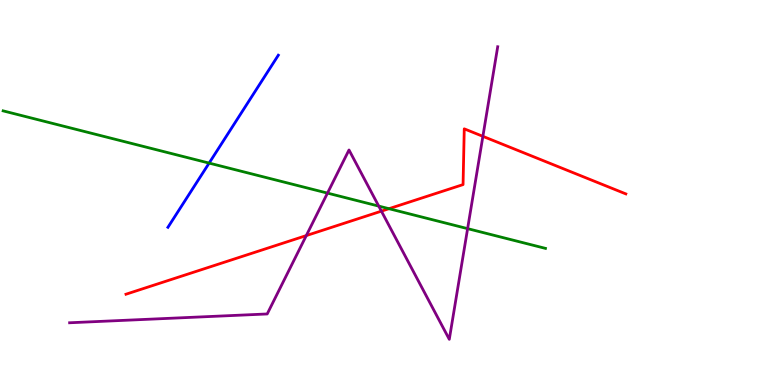[{'lines': ['blue', 'red'], 'intersections': []}, {'lines': ['green', 'red'], 'intersections': [{'x': 5.02, 'y': 4.58}]}, {'lines': ['purple', 'red'], 'intersections': [{'x': 3.95, 'y': 3.88}, {'x': 4.92, 'y': 4.52}, {'x': 6.23, 'y': 6.46}]}, {'lines': ['blue', 'green'], 'intersections': [{'x': 2.7, 'y': 5.76}]}, {'lines': ['blue', 'purple'], 'intersections': []}, {'lines': ['green', 'purple'], 'intersections': [{'x': 4.23, 'y': 4.98}, {'x': 4.89, 'y': 4.65}, {'x': 6.03, 'y': 4.06}]}]